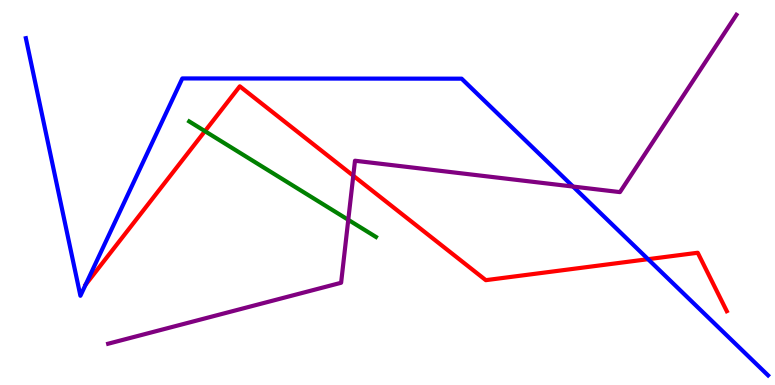[{'lines': ['blue', 'red'], 'intersections': [{'x': 8.36, 'y': 3.27}]}, {'lines': ['green', 'red'], 'intersections': [{'x': 2.64, 'y': 6.59}]}, {'lines': ['purple', 'red'], 'intersections': [{'x': 4.56, 'y': 5.44}]}, {'lines': ['blue', 'green'], 'intersections': []}, {'lines': ['blue', 'purple'], 'intersections': [{'x': 7.39, 'y': 5.15}]}, {'lines': ['green', 'purple'], 'intersections': [{'x': 4.49, 'y': 4.29}]}]